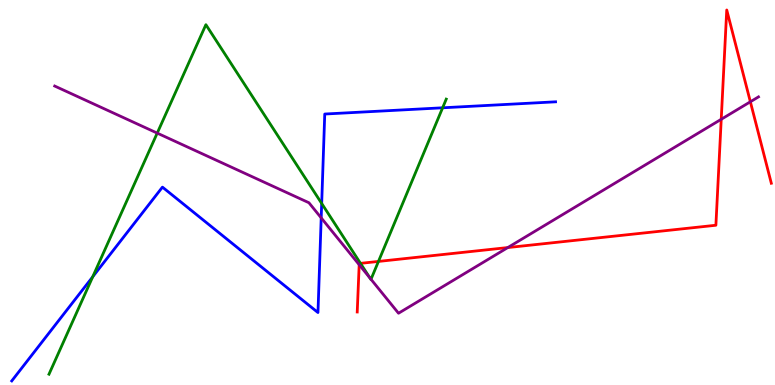[{'lines': ['blue', 'red'], 'intersections': []}, {'lines': ['green', 'red'], 'intersections': [{'x': 4.65, 'y': 3.16}, {'x': 4.88, 'y': 3.21}]}, {'lines': ['purple', 'red'], 'intersections': [{'x': 4.63, 'y': 3.12}, {'x': 6.55, 'y': 3.57}, {'x': 9.31, 'y': 6.9}, {'x': 9.68, 'y': 7.36}]}, {'lines': ['blue', 'green'], 'intersections': [{'x': 1.2, 'y': 2.81}, {'x': 4.15, 'y': 4.72}, {'x': 5.71, 'y': 7.2}]}, {'lines': ['blue', 'purple'], 'intersections': [{'x': 4.14, 'y': 4.34}]}, {'lines': ['green', 'purple'], 'intersections': [{'x': 2.03, 'y': 6.54}, {'x': 4.77, 'y': 2.78}, {'x': 4.79, 'y': 2.75}]}]